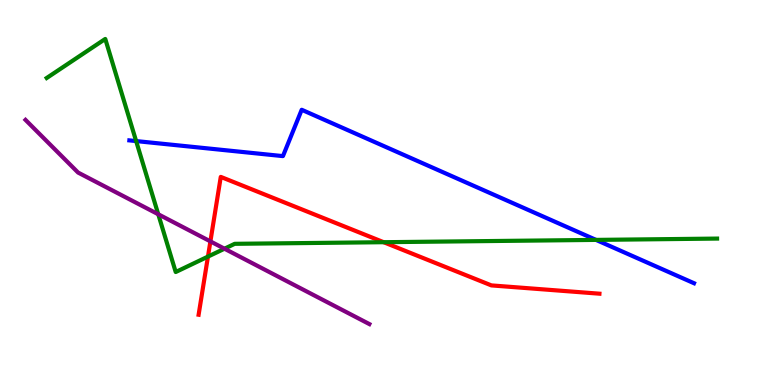[{'lines': ['blue', 'red'], 'intersections': []}, {'lines': ['green', 'red'], 'intersections': [{'x': 2.68, 'y': 3.33}, {'x': 4.95, 'y': 3.71}]}, {'lines': ['purple', 'red'], 'intersections': [{'x': 2.71, 'y': 3.73}]}, {'lines': ['blue', 'green'], 'intersections': [{'x': 1.76, 'y': 6.34}, {'x': 7.69, 'y': 3.77}]}, {'lines': ['blue', 'purple'], 'intersections': []}, {'lines': ['green', 'purple'], 'intersections': [{'x': 2.04, 'y': 4.43}, {'x': 2.9, 'y': 3.54}]}]